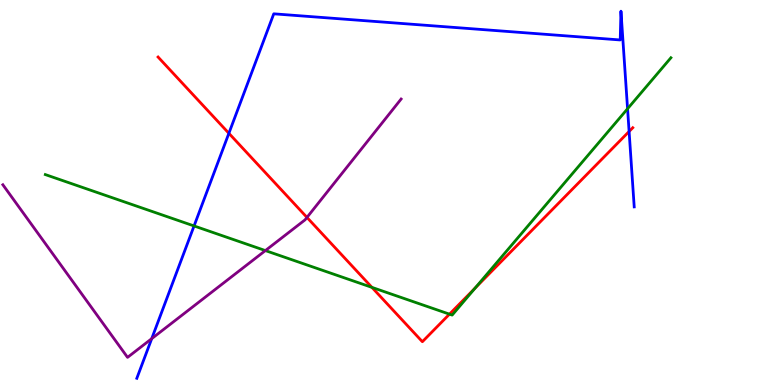[{'lines': ['blue', 'red'], 'intersections': [{'x': 2.95, 'y': 6.54}, {'x': 8.12, 'y': 6.58}]}, {'lines': ['green', 'red'], 'intersections': [{'x': 4.8, 'y': 2.54}, {'x': 5.8, 'y': 1.84}, {'x': 6.13, 'y': 2.52}]}, {'lines': ['purple', 'red'], 'intersections': [{'x': 3.96, 'y': 4.35}]}, {'lines': ['blue', 'green'], 'intersections': [{'x': 2.5, 'y': 4.13}, {'x': 8.1, 'y': 7.18}]}, {'lines': ['blue', 'purple'], 'intersections': [{'x': 1.96, 'y': 1.2}]}, {'lines': ['green', 'purple'], 'intersections': [{'x': 3.42, 'y': 3.49}]}]